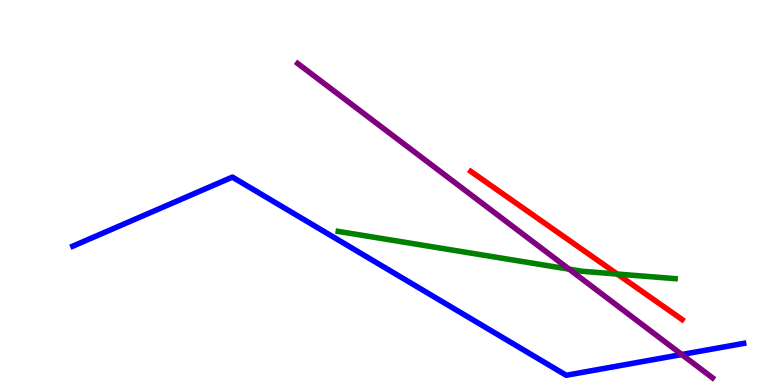[{'lines': ['blue', 'red'], 'intersections': []}, {'lines': ['green', 'red'], 'intersections': [{'x': 7.96, 'y': 2.88}]}, {'lines': ['purple', 'red'], 'intersections': []}, {'lines': ['blue', 'green'], 'intersections': []}, {'lines': ['blue', 'purple'], 'intersections': [{'x': 8.8, 'y': 0.792}]}, {'lines': ['green', 'purple'], 'intersections': [{'x': 7.34, 'y': 3.01}]}]